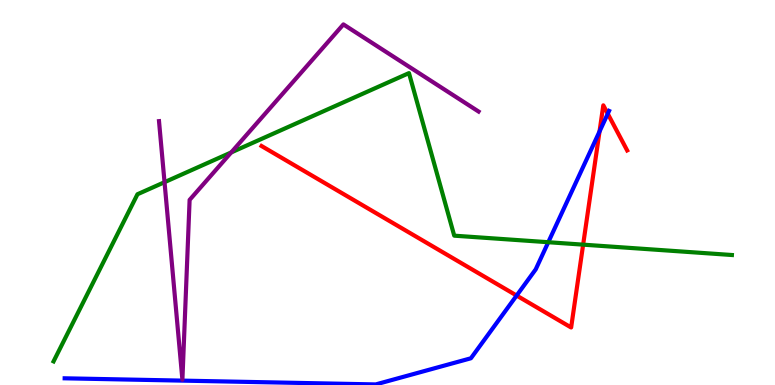[{'lines': ['blue', 'red'], 'intersections': [{'x': 6.67, 'y': 2.32}, {'x': 7.74, 'y': 6.58}, {'x': 7.84, 'y': 7.05}]}, {'lines': ['green', 'red'], 'intersections': [{'x': 7.52, 'y': 3.65}]}, {'lines': ['purple', 'red'], 'intersections': []}, {'lines': ['blue', 'green'], 'intersections': [{'x': 7.07, 'y': 3.71}]}, {'lines': ['blue', 'purple'], 'intersections': []}, {'lines': ['green', 'purple'], 'intersections': [{'x': 2.12, 'y': 5.27}, {'x': 2.98, 'y': 6.04}]}]